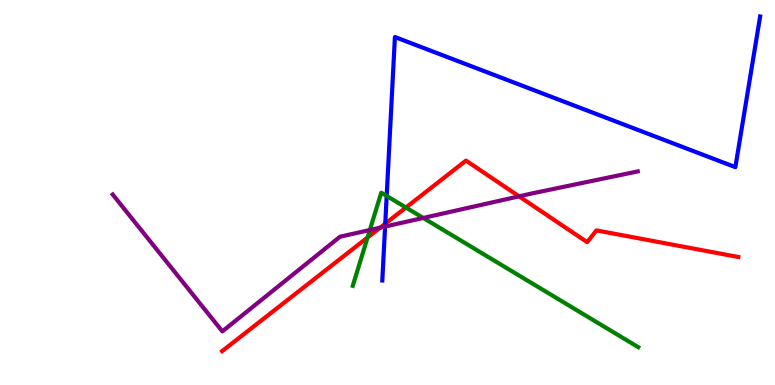[{'lines': ['blue', 'red'], 'intersections': [{'x': 4.97, 'y': 4.19}]}, {'lines': ['green', 'red'], 'intersections': [{'x': 4.74, 'y': 3.83}, {'x': 5.24, 'y': 4.61}]}, {'lines': ['purple', 'red'], 'intersections': [{'x': 4.9, 'y': 4.09}, {'x': 6.7, 'y': 4.9}]}, {'lines': ['blue', 'green'], 'intersections': [{'x': 4.99, 'y': 4.91}]}, {'lines': ['blue', 'purple'], 'intersections': [{'x': 4.97, 'y': 4.12}]}, {'lines': ['green', 'purple'], 'intersections': [{'x': 4.77, 'y': 4.03}, {'x': 5.46, 'y': 4.34}]}]